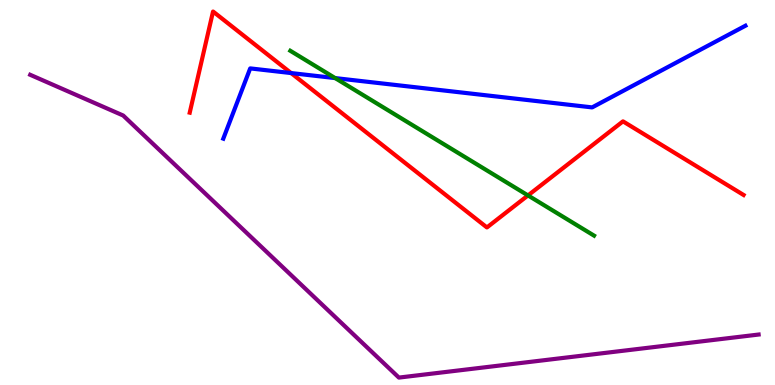[{'lines': ['blue', 'red'], 'intersections': [{'x': 3.76, 'y': 8.1}]}, {'lines': ['green', 'red'], 'intersections': [{'x': 6.81, 'y': 4.92}]}, {'lines': ['purple', 'red'], 'intersections': []}, {'lines': ['blue', 'green'], 'intersections': [{'x': 4.32, 'y': 7.97}]}, {'lines': ['blue', 'purple'], 'intersections': []}, {'lines': ['green', 'purple'], 'intersections': []}]